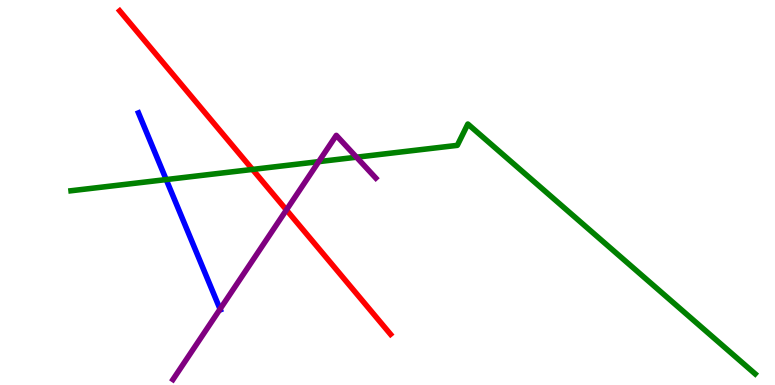[{'lines': ['blue', 'red'], 'intersections': []}, {'lines': ['green', 'red'], 'intersections': [{'x': 3.26, 'y': 5.6}]}, {'lines': ['purple', 'red'], 'intersections': [{'x': 3.7, 'y': 4.55}]}, {'lines': ['blue', 'green'], 'intersections': [{'x': 2.14, 'y': 5.34}]}, {'lines': ['blue', 'purple'], 'intersections': [{'x': 2.84, 'y': 1.97}]}, {'lines': ['green', 'purple'], 'intersections': [{'x': 4.11, 'y': 5.8}, {'x': 4.6, 'y': 5.92}]}]